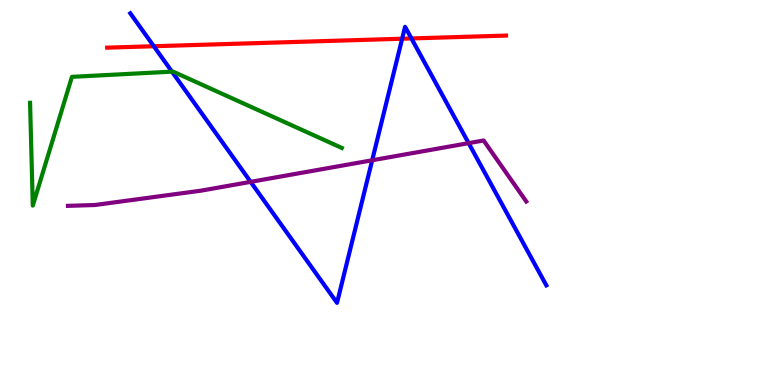[{'lines': ['blue', 'red'], 'intersections': [{'x': 1.98, 'y': 8.8}, {'x': 5.19, 'y': 8.99}, {'x': 5.31, 'y': 9.0}]}, {'lines': ['green', 'red'], 'intersections': []}, {'lines': ['purple', 'red'], 'intersections': []}, {'lines': ['blue', 'green'], 'intersections': [{'x': 2.22, 'y': 8.14}]}, {'lines': ['blue', 'purple'], 'intersections': [{'x': 3.23, 'y': 5.28}, {'x': 4.8, 'y': 5.84}, {'x': 6.05, 'y': 6.28}]}, {'lines': ['green', 'purple'], 'intersections': []}]